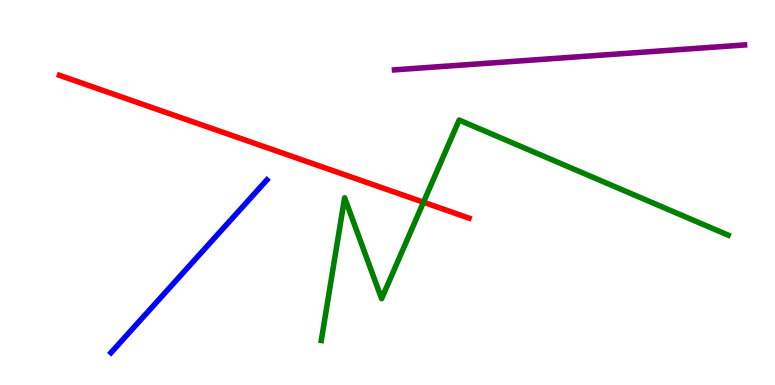[{'lines': ['blue', 'red'], 'intersections': []}, {'lines': ['green', 'red'], 'intersections': [{'x': 5.46, 'y': 4.75}]}, {'lines': ['purple', 'red'], 'intersections': []}, {'lines': ['blue', 'green'], 'intersections': []}, {'lines': ['blue', 'purple'], 'intersections': []}, {'lines': ['green', 'purple'], 'intersections': []}]